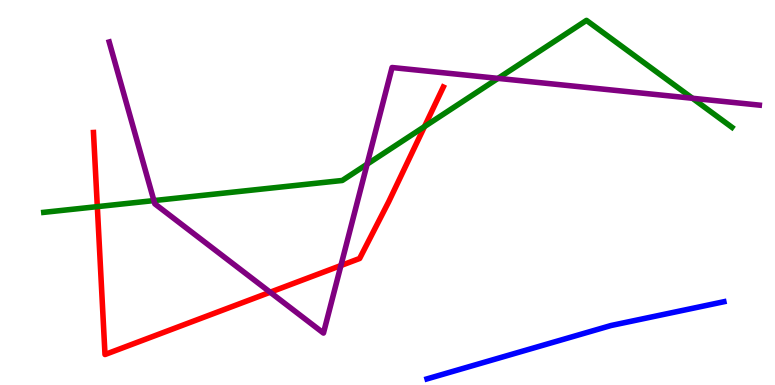[{'lines': ['blue', 'red'], 'intersections': []}, {'lines': ['green', 'red'], 'intersections': [{'x': 1.26, 'y': 4.63}, {'x': 5.48, 'y': 6.71}]}, {'lines': ['purple', 'red'], 'intersections': [{'x': 3.49, 'y': 2.41}, {'x': 4.4, 'y': 3.1}]}, {'lines': ['blue', 'green'], 'intersections': []}, {'lines': ['blue', 'purple'], 'intersections': []}, {'lines': ['green', 'purple'], 'intersections': [{'x': 1.99, 'y': 4.79}, {'x': 4.74, 'y': 5.74}, {'x': 6.43, 'y': 7.96}, {'x': 8.93, 'y': 7.45}]}]